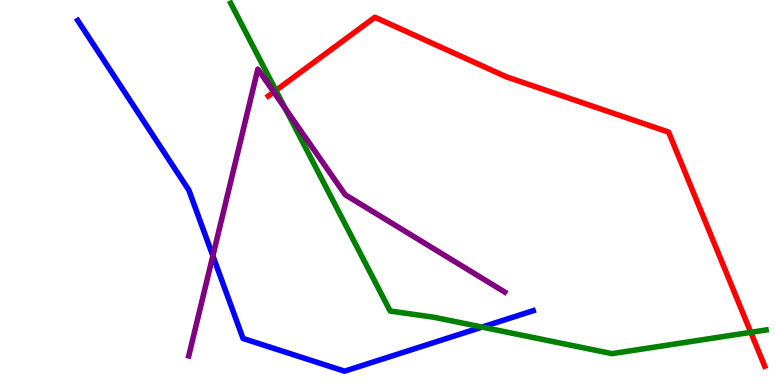[{'lines': ['blue', 'red'], 'intersections': []}, {'lines': ['green', 'red'], 'intersections': [{'x': 3.56, 'y': 7.65}, {'x': 9.69, 'y': 1.37}]}, {'lines': ['purple', 'red'], 'intersections': [{'x': 3.53, 'y': 7.61}]}, {'lines': ['blue', 'green'], 'intersections': [{'x': 6.22, 'y': 1.5}]}, {'lines': ['blue', 'purple'], 'intersections': [{'x': 2.75, 'y': 3.35}]}, {'lines': ['green', 'purple'], 'intersections': [{'x': 3.68, 'y': 7.18}]}]